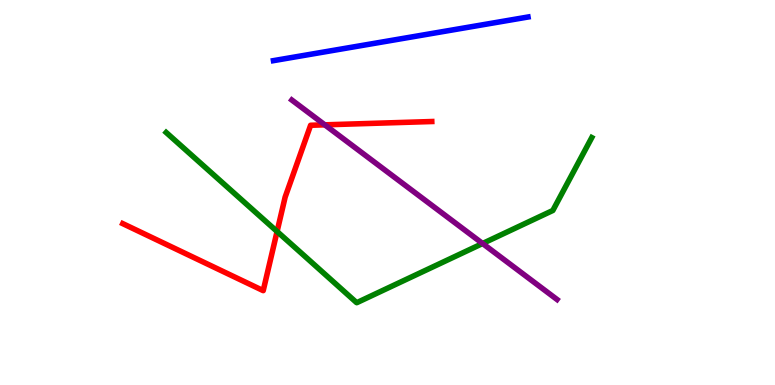[{'lines': ['blue', 'red'], 'intersections': []}, {'lines': ['green', 'red'], 'intersections': [{'x': 3.58, 'y': 3.99}]}, {'lines': ['purple', 'red'], 'intersections': [{'x': 4.19, 'y': 6.76}]}, {'lines': ['blue', 'green'], 'intersections': []}, {'lines': ['blue', 'purple'], 'intersections': []}, {'lines': ['green', 'purple'], 'intersections': [{'x': 6.23, 'y': 3.68}]}]